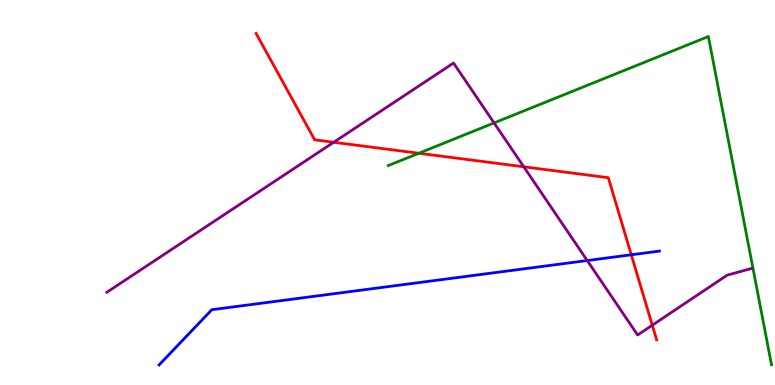[{'lines': ['blue', 'red'], 'intersections': [{'x': 8.15, 'y': 3.38}]}, {'lines': ['green', 'red'], 'intersections': [{'x': 5.4, 'y': 6.02}]}, {'lines': ['purple', 'red'], 'intersections': [{'x': 4.31, 'y': 6.3}, {'x': 6.76, 'y': 5.67}, {'x': 8.42, 'y': 1.55}]}, {'lines': ['blue', 'green'], 'intersections': []}, {'lines': ['blue', 'purple'], 'intersections': [{'x': 7.58, 'y': 3.23}]}, {'lines': ['green', 'purple'], 'intersections': [{'x': 6.38, 'y': 6.81}]}]